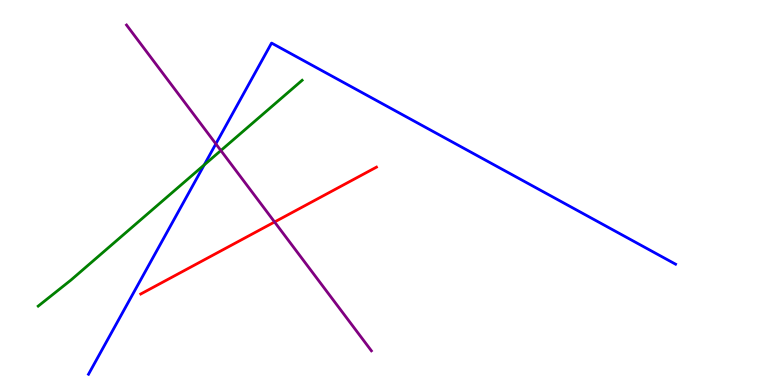[{'lines': ['blue', 'red'], 'intersections': []}, {'lines': ['green', 'red'], 'intersections': []}, {'lines': ['purple', 'red'], 'intersections': [{'x': 3.54, 'y': 4.23}]}, {'lines': ['blue', 'green'], 'intersections': [{'x': 2.63, 'y': 5.72}]}, {'lines': ['blue', 'purple'], 'intersections': [{'x': 2.79, 'y': 6.26}]}, {'lines': ['green', 'purple'], 'intersections': [{'x': 2.85, 'y': 6.09}]}]